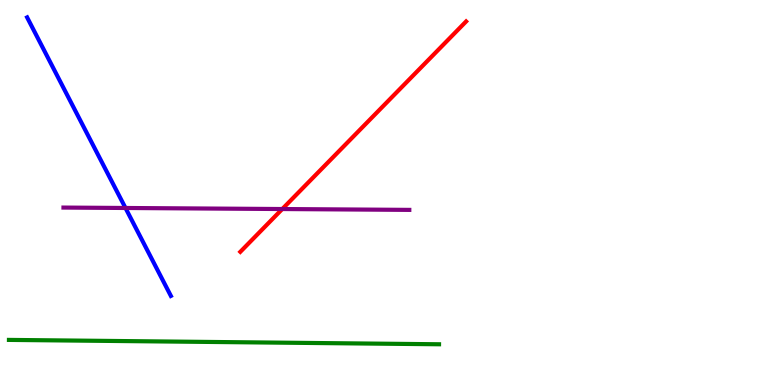[{'lines': ['blue', 'red'], 'intersections': []}, {'lines': ['green', 'red'], 'intersections': []}, {'lines': ['purple', 'red'], 'intersections': [{'x': 3.64, 'y': 4.57}]}, {'lines': ['blue', 'green'], 'intersections': []}, {'lines': ['blue', 'purple'], 'intersections': [{'x': 1.62, 'y': 4.6}]}, {'lines': ['green', 'purple'], 'intersections': []}]